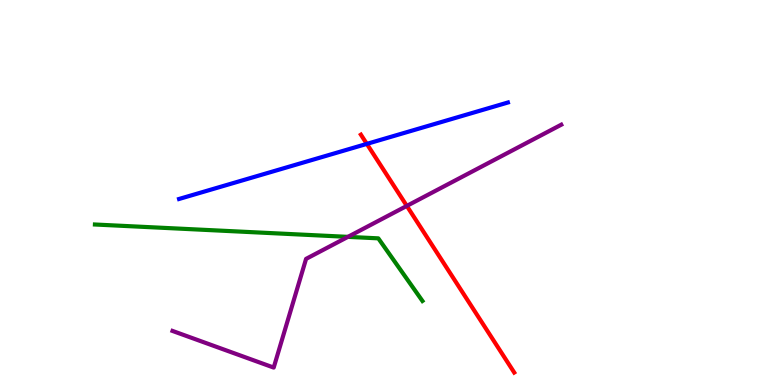[{'lines': ['blue', 'red'], 'intersections': [{'x': 4.73, 'y': 6.26}]}, {'lines': ['green', 'red'], 'intersections': []}, {'lines': ['purple', 'red'], 'intersections': [{'x': 5.25, 'y': 4.65}]}, {'lines': ['blue', 'green'], 'intersections': []}, {'lines': ['blue', 'purple'], 'intersections': []}, {'lines': ['green', 'purple'], 'intersections': [{'x': 4.49, 'y': 3.85}]}]